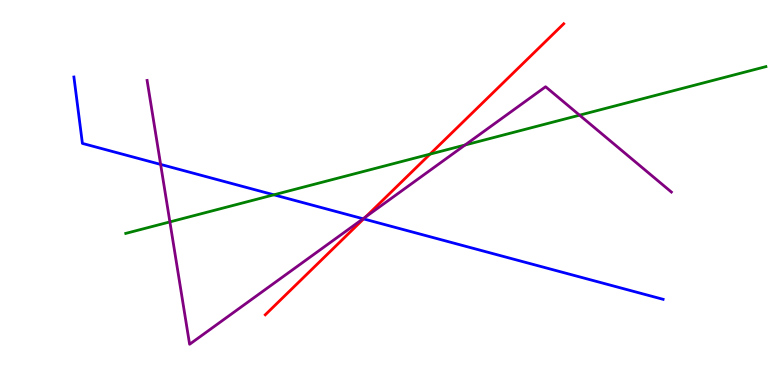[{'lines': ['blue', 'red'], 'intersections': [{'x': 4.69, 'y': 4.31}]}, {'lines': ['green', 'red'], 'intersections': [{'x': 5.55, 'y': 6.0}]}, {'lines': ['purple', 'red'], 'intersections': [{'x': 4.72, 'y': 4.37}]}, {'lines': ['blue', 'green'], 'intersections': [{'x': 3.53, 'y': 4.94}]}, {'lines': ['blue', 'purple'], 'intersections': [{'x': 2.07, 'y': 5.73}, {'x': 4.69, 'y': 4.32}]}, {'lines': ['green', 'purple'], 'intersections': [{'x': 2.19, 'y': 4.24}, {'x': 6.0, 'y': 6.23}, {'x': 7.48, 'y': 7.01}]}]